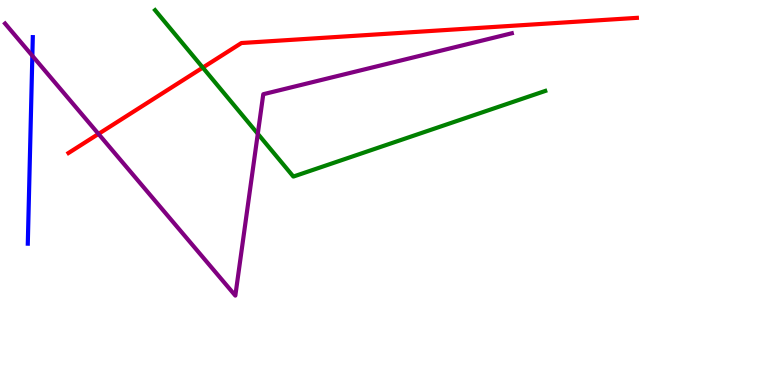[{'lines': ['blue', 'red'], 'intersections': []}, {'lines': ['green', 'red'], 'intersections': [{'x': 2.62, 'y': 8.24}]}, {'lines': ['purple', 'red'], 'intersections': [{'x': 1.27, 'y': 6.52}]}, {'lines': ['blue', 'green'], 'intersections': []}, {'lines': ['blue', 'purple'], 'intersections': [{'x': 0.417, 'y': 8.55}]}, {'lines': ['green', 'purple'], 'intersections': [{'x': 3.33, 'y': 6.53}]}]